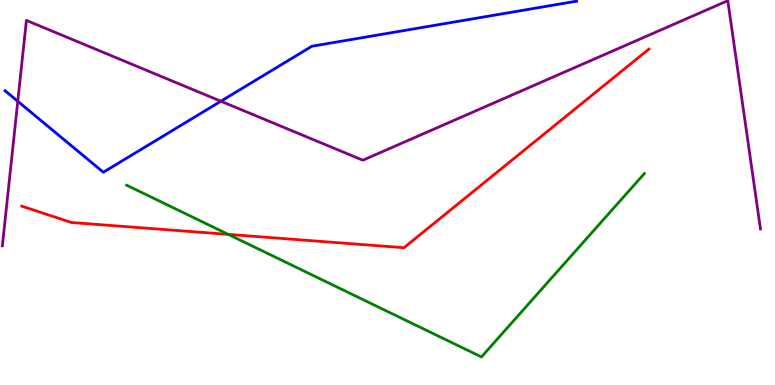[{'lines': ['blue', 'red'], 'intersections': []}, {'lines': ['green', 'red'], 'intersections': [{'x': 2.95, 'y': 3.91}]}, {'lines': ['purple', 'red'], 'intersections': []}, {'lines': ['blue', 'green'], 'intersections': []}, {'lines': ['blue', 'purple'], 'intersections': [{'x': 0.229, 'y': 7.37}, {'x': 2.85, 'y': 7.37}]}, {'lines': ['green', 'purple'], 'intersections': []}]